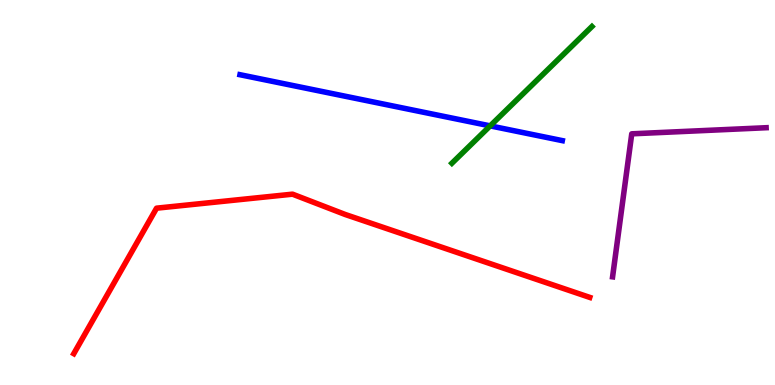[{'lines': ['blue', 'red'], 'intersections': []}, {'lines': ['green', 'red'], 'intersections': []}, {'lines': ['purple', 'red'], 'intersections': []}, {'lines': ['blue', 'green'], 'intersections': [{'x': 6.32, 'y': 6.73}]}, {'lines': ['blue', 'purple'], 'intersections': []}, {'lines': ['green', 'purple'], 'intersections': []}]